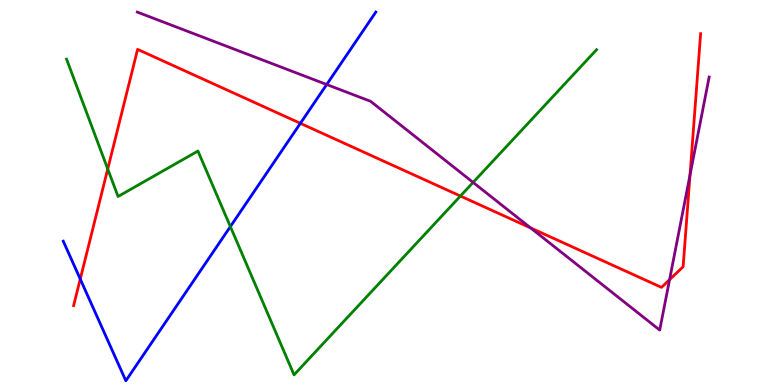[{'lines': ['blue', 'red'], 'intersections': [{'x': 1.04, 'y': 2.75}, {'x': 3.88, 'y': 6.8}]}, {'lines': ['green', 'red'], 'intersections': [{'x': 1.39, 'y': 5.61}, {'x': 5.94, 'y': 4.91}]}, {'lines': ['purple', 'red'], 'intersections': [{'x': 6.85, 'y': 4.08}, {'x': 8.64, 'y': 2.74}, {'x': 8.9, 'y': 5.45}]}, {'lines': ['blue', 'green'], 'intersections': [{'x': 2.97, 'y': 4.11}]}, {'lines': ['blue', 'purple'], 'intersections': [{'x': 4.22, 'y': 7.8}]}, {'lines': ['green', 'purple'], 'intersections': [{'x': 6.1, 'y': 5.26}]}]